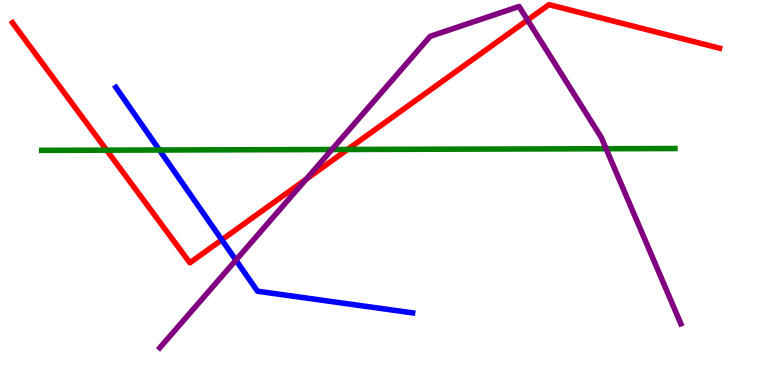[{'lines': ['blue', 'red'], 'intersections': [{'x': 2.86, 'y': 3.77}]}, {'lines': ['green', 'red'], 'intersections': [{'x': 1.38, 'y': 6.1}, {'x': 4.48, 'y': 6.12}]}, {'lines': ['purple', 'red'], 'intersections': [{'x': 3.95, 'y': 5.35}, {'x': 6.81, 'y': 9.48}]}, {'lines': ['blue', 'green'], 'intersections': [{'x': 2.06, 'y': 6.1}]}, {'lines': ['blue', 'purple'], 'intersections': [{'x': 3.04, 'y': 3.24}]}, {'lines': ['green', 'purple'], 'intersections': [{'x': 4.28, 'y': 6.12}, {'x': 7.82, 'y': 6.14}]}]